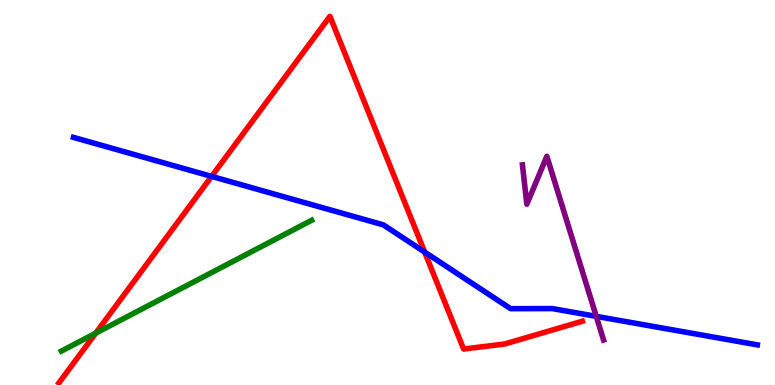[{'lines': ['blue', 'red'], 'intersections': [{'x': 2.73, 'y': 5.42}, {'x': 5.48, 'y': 3.45}]}, {'lines': ['green', 'red'], 'intersections': [{'x': 1.24, 'y': 1.35}]}, {'lines': ['purple', 'red'], 'intersections': []}, {'lines': ['blue', 'green'], 'intersections': []}, {'lines': ['blue', 'purple'], 'intersections': [{'x': 7.69, 'y': 1.78}]}, {'lines': ['green', 'purple'], 'intersections': []}]